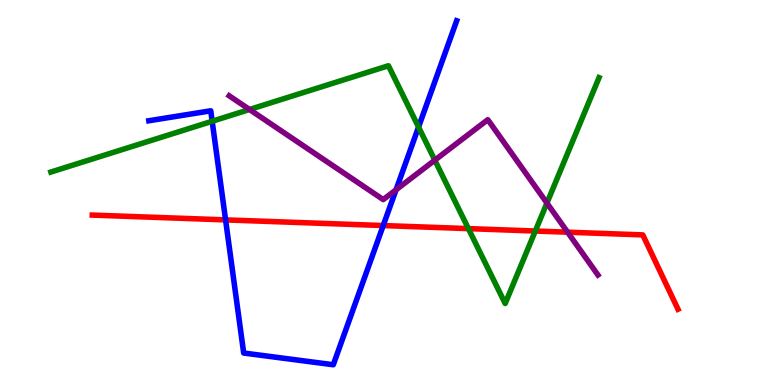[{'lines': ['blue', 'red'], 'intersections': [{'x': 2.91, 'y': 4.29}, {'x': 4.94, 'y': 4.14}]}, {'lines': ['green', 'red'], 'intersections': [{'x': 6.04, 'y': 4.06}, {'x': 6.91, 'y': 4.0}]}, {'lines': ['purple', 'red'], 'intersections': [{'x': 7.32, 'y': 3.97}]}, {'lines': ['blue', 'green'], 'intersections': [{'x': 2.74, 'y': 6.85}, {'x': 5.4, 'y': 6.7}]}, {'lines': ['blue', 'purple'], 'intersections': [{'x': 5.11, 'y': 5.07}]}, {'lines': ['green', 'purple'], 'intersections': [{'x': 3.22, 'y': 7.16}, {'x': 5.61, 'y': 5.84}, {'x': 7.06, 'y': 4.73}]}]